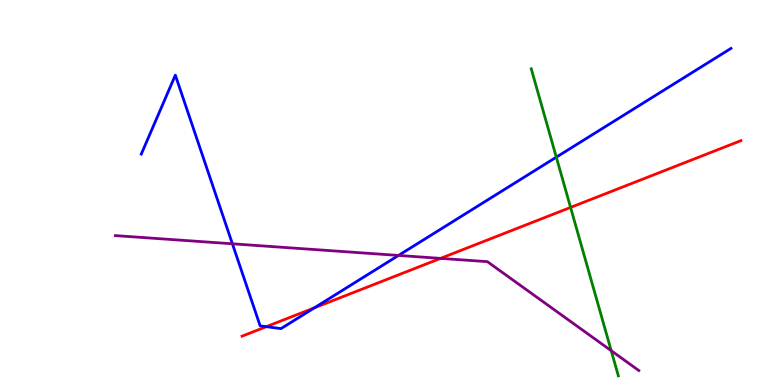[{'lines': ['blue', 'red'], 'intersections': [{'x': 3.44, 'y': 1.51}, {'x': 4.06, 'y': 2.0}]}, {'lines': ['green', 'red'], 'intersections': [{'x': 7.36, 'y': 4.61}]}, {'lines': ['purple', 'red'], 'intersections': [{'x': 5.68, 'y': 3.29}]}, {'lines': ['blue', 'green'], 'intersections': [{'x': 7.18, 'y': 5.92}]}, {'lines': ['blue', 'purple'], 'intersections': [{'x': 3.0, 'y': 3.67}, {'x': 5.14, 'y': 3.37}]}, {'lines': ['green', 'purple'], 'intersections': [{'x': 7.89, 'y': 0.891}]}]